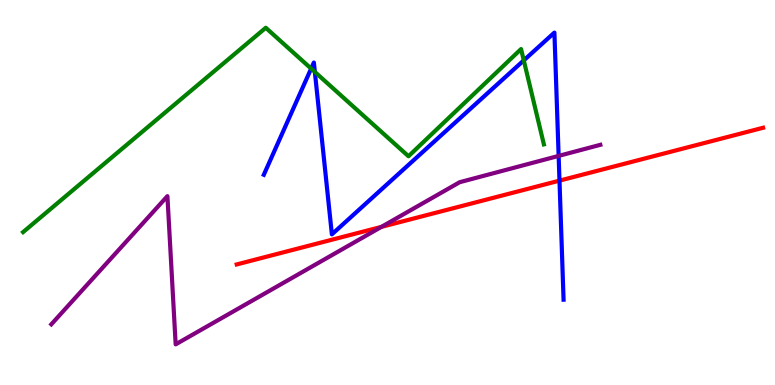[{'lines': ['blue', 'red'], 'intersections': [{'x': 7.22, 'y': 5.31}]}, {'lines': ['green', 'red'], 'intersections': []}, {'lines': ['purple', 'red'], 'intersections': [{'x': 4.92, 'y': 4.11}]}, {'lines': ['blue', 'green'], 'intersections': [{'x': 4.01, 'y': 8.22}, {'x': 4.06, 'y': 8.13}, {'x': 6.76, 'y': 8.43}]}, {'lines': ['blue', 'purple'], 'intersections': [{'x': 7.21, 'y': 5.95}]}, {'lines': ['green', 'purple'], 'intersections': []}]